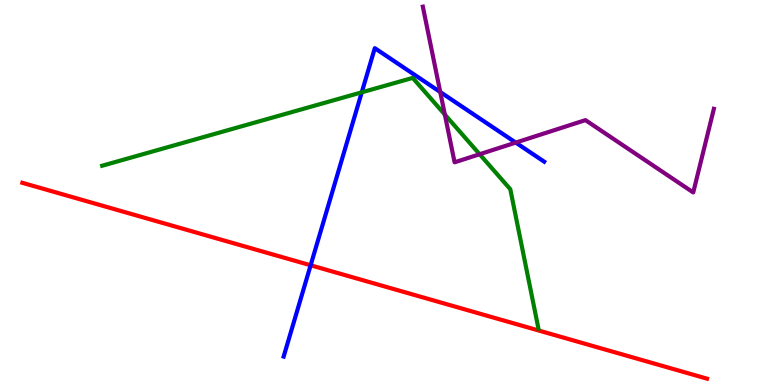[{'lines': ['blue', 'red'], 'intersections': [{'x': 4.01, 'y': 3.11}]}, {'lines': ['green', 'red'], 'intersections': []}, {'lines': ['purple', 'red'], 'intersections': []}, {'lines': ['blue', 'green'], 'intersections': [{'x': 4.67, 'y': 7.6}]}, {'lines': ['blue', 'purple'], 'intersections': [{'x': 5.68, 'y': 7.61}, {'x': 6.65, 'y': 6.3}]}, {'lines': ['green', 'purple'], 'intersections': [{'x': 5.74, 'y': 7.02}, {'x': 6.19, 'y': 5.99}]}]